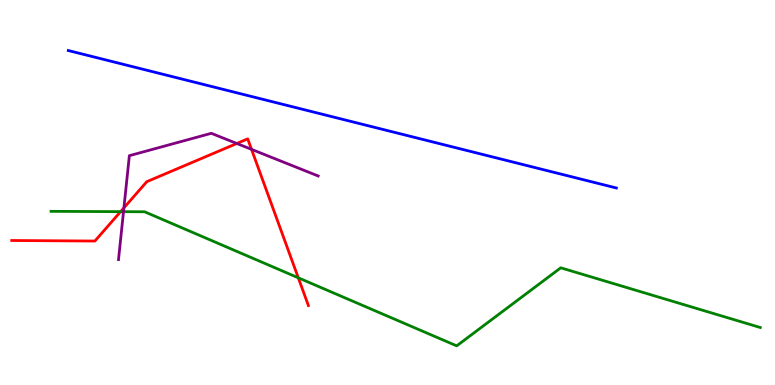[{'lines': ['blue', 'red'], 'intersections': []}, {'lines': ['green', 'red'], 'intersections': [{'x': 1.56, 'y': 4.5}, {'x': 3.85, 'y': 2.78}]}, {'lines': ['purple', 'red'], 'intersections': [{'x': 1.6, 'y': 4.6}, {'x': 3.06, 'y': 6.27}, {'x': 3.25, 'y': 6.12}]}, {'lines': ['blue', 'green'], 'intersections': []}, {'lines': ['blue', 'purple'], 'intersections': []}, {'lines': ['green', 'purple'], 'intersections': [{'x': 1.59, 'y': 4.5}]}]